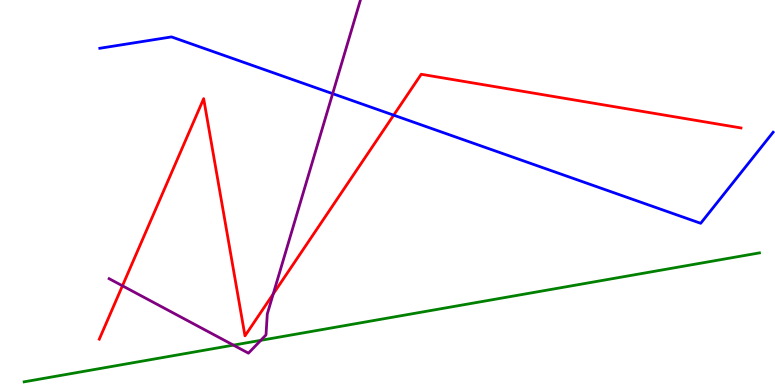[{'lines': ['blue', 'red'], 'intersections': [{'x': 5.08, 'y': 7.01}]}, {'lines': ['green', 'red'], 'intersections': []}, {'lines': ['purple', 'red'], 'intersections': [{'x': 1.58, 'y': 2.58}, {'x': 3.53, 'y': 2.36}]}, {'lines': ['blue', 'green'], 'intersections': []}, {'lines': ['blue', 'purple'], 'intersections': [{'x': 4.29, 'y': 7.57}]}, {'lines': ['green', 'purple'], 'intersections': [{'x': 3.01, 'y': 1.04}, {'x': 3.37, 'y': 1.16}]}]